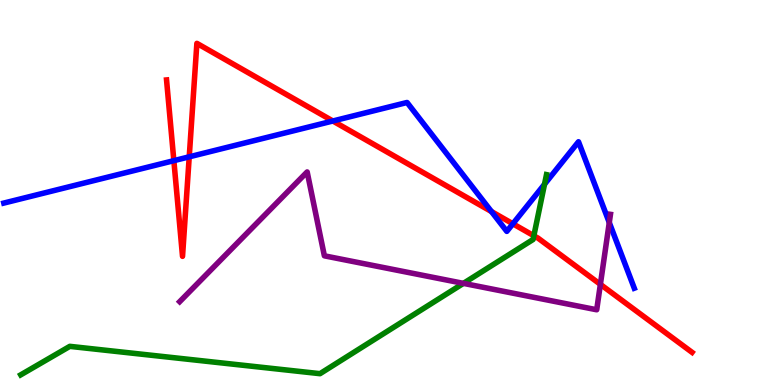[{'lines': ['blue', 'red'], 'intersections': [{'x': 2.24, 'y': 5.83}, {'x': 2.44, 'y': 5.93}, {'x': 4.29, 'y': 6.86}, {'x': 6.34, 'y': 4.5}, {'x': 6.62, 'y': 4.19}]}, {'lines': ['green', 'red'], 'intersections': [{'x': 6.89, 'y': 3.88}]}, {'lines': ['purple', 'red'], 'intersections': [{'x': 7.75, 'y': 2.61}]}, {'lines': ['blue', 'green'], 'intersections': [{'x': 7.03, 'y': 5.21}]}, {'lines': ['blue', 'purple'], 'intersections': [{'x': 7.86, 'y': 4.22}]}, {'lines': ['green', 'purple'], 'intersections': [{'x': 5.98, 'y': 2.64}]}]